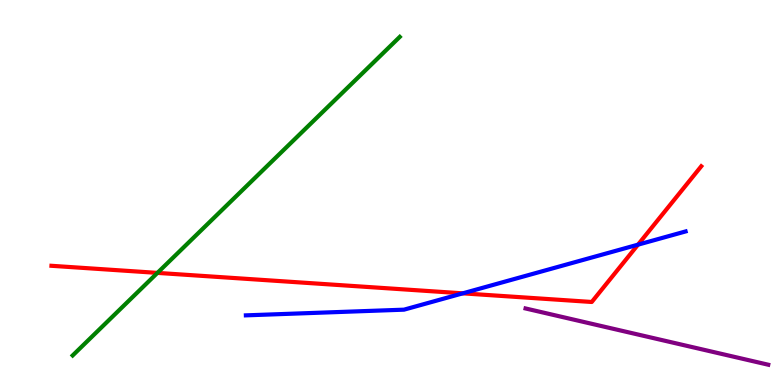[{'lines': ['blue', 'red'], 'intersections': [{'x': 5.97, 'y': 2.38}, {'x': 8.23, 'y': 3.65}]}, {'lines': ['green', 'red'], 'intersections': [{'x': 2.03, 'y': 2.91}]}, {'lines': ['purple', 'red'], 'intersections': []}, {'lines': ['blue', 'green'], 'intersections': []}, {'lines': ['blue', 'purple'], 'intersections': []}, {'lines': ['green', 'purple'], 'intersections': []}]